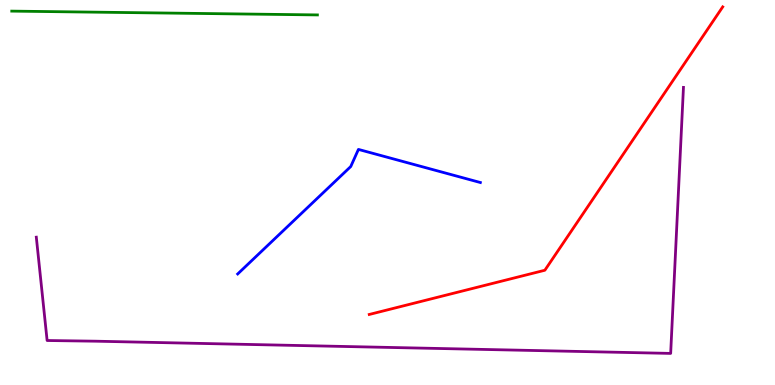[{'lines': ['blue', 'red'], 'intersections': []}, {'lines': ['green', 'red'], 'intersections': []}, {'lines': ['purple', 'red'], 'intersections': []}, {'lines': ['blue', 'green'], 'intersections': []}, {'lines': ['blue', 'purple'], 'intersections': []}, {'lines': ['green', 'purple'], 'intersections': []}]